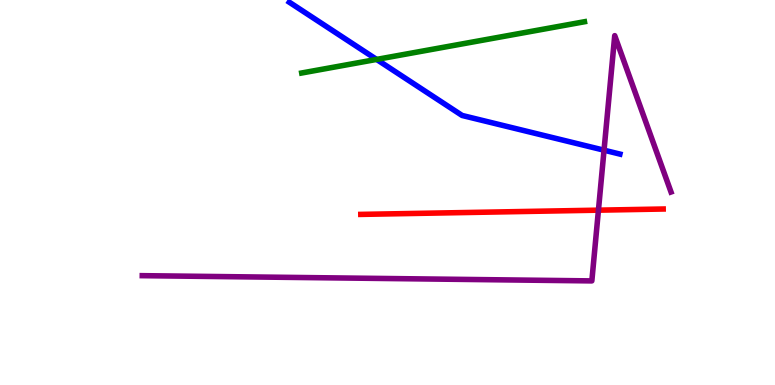[{'lines': ['blue', 'red'], 'intersections': []}, {'lines': ['green', 'red'], 'intersections': []}, {'lines': ['purple', 'red'], 'intersections': [{'x': 7.72, 'y': 4.54}]}, {'lines': ['blue', 'green'], 'intersections': [{'x': 4.86, 'y': 8.46}]}, {'lines': ['blue', 'purple'], 'intersections': [{'x': 7.79, 'y': 6.1}]}, {'lines': ['green', 'purple'], 'intersections': []}]